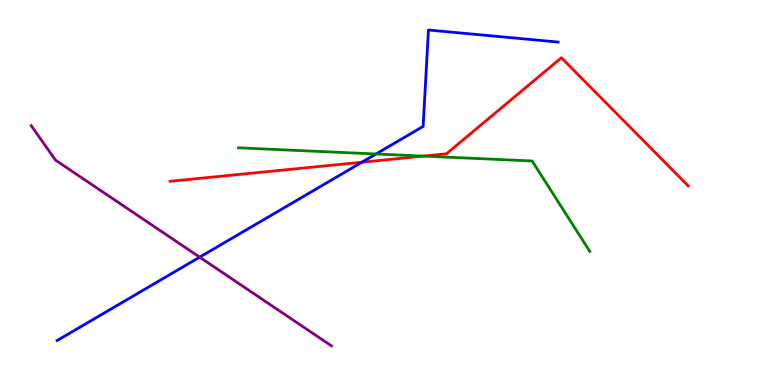[{'lines': ['blue', 'red'], 'intersections': [{'x': 4.67, 'y': 5.79}]}, {'lines': ['green', 'red'], 'intersections': [{'x': 5.46, 'y': 5.95}]}, {'lines': ['purple', 'red'], 'intersections': []}, {'lines': ['blue', 'green'], 'intersections': [{'x': 4.85, 'y': 6.0}]}, {'lines': ['blue', 'purple'], 'intersections': [{'x': 2.58, 'y': 3.32}]}, {'lines': ['green', 'purple'], 'intersections': []}]